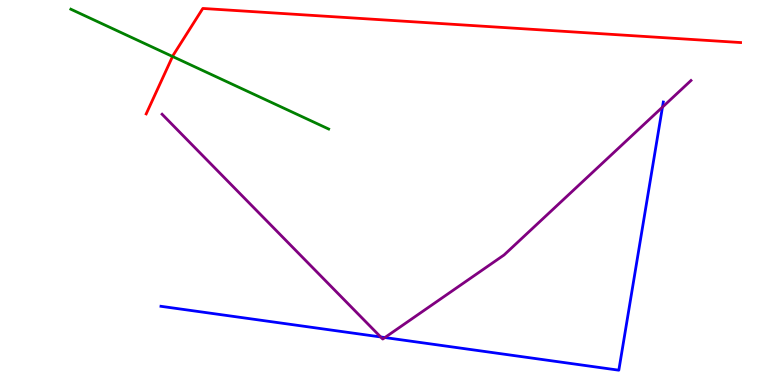[{'lines': ['blue', 'red'], 'intersections': []}, {'lines': ['green', 'red'], 'intersections': [{'x': 2.23, 'y': 8.53}]}, {'lines': ['purple', 'red'], 'intersections': []}, {'lines': ['blue', 'green'], 'intersections': []}, {'lines': ['blue', 'purple'], 'intersections': [{'x': 4.91, 'y': 1.25}, {'x': 4.97, 'y': 1.23}, {'x': 8.55, 'y': 7.22}]}, {'lines': ['green', 'purple'], 'intersections': []}]